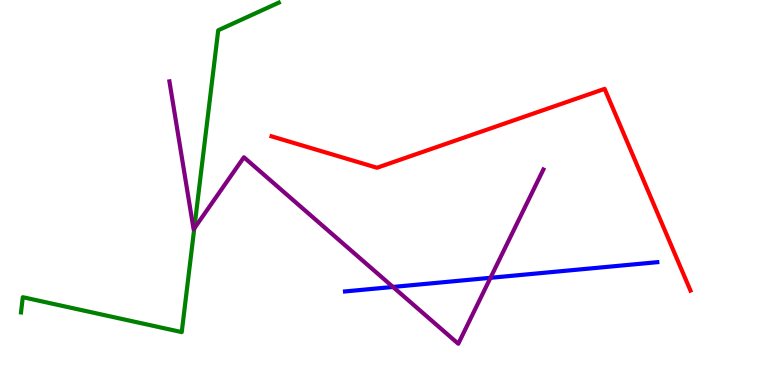[{'lines': ['blue', 'red'], 'intersections': []}, {'lines': ['green', 'red'], 'intersections': []}, {'lines': ['purple', 'red'], 'intersections': []}, {'lines': ['blue', 'green'], 'intersections': []}, {'lines': ['blue', 'purple'], 'intersections': [{'x': 5.07, 'y': 2.55}, {'x': 6.33, 'y': 2.78}]}, {'lines': ['green', 'purple'], 'intersections': [{'x': 2.51, 'y': 4.07}]}]